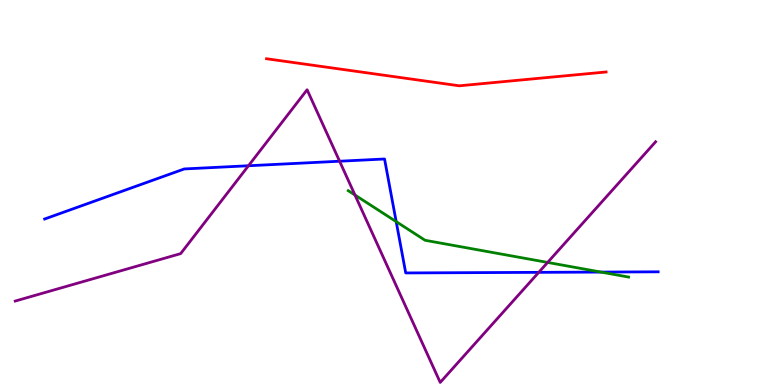[{'lines': ['blue', 'red'], 'intersections': []}, {'lines': ['green', 'red'], 'intersections': []}, {'lines': ['purple', 'red'], 'intersections': []}, {'lines': ['blue', 'green'], 'intersections': [{'x': 5.11, 'y': 4.24}, {'x': 7.75, 'y': 2.93}]}, {'lines': ['blue', 'purple'], 'intersections': [{'x': 3.21, 'y': 5.69}, {'x': 4.38, 'y': 5.81}, {'x': 6.95, 'y': 2.93}]}, {'lines': ['green', 'purple'], 'intersections': [{'x': 4.58, 'y': 4.93}, {'x': 7.07, 'y': 3.18}]}]